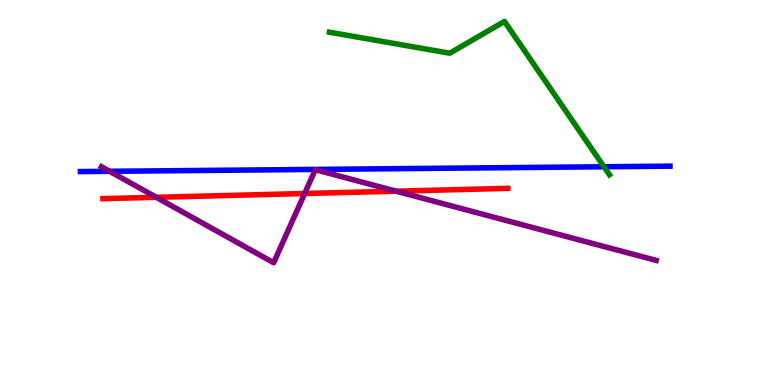[{'lines': ['blue', 'red'], 'intersections': []}, {'lines': ['green', 'red'], 'intersections': []}, {'lines': ['purple', 'red'], 'intersections': [{'x': 2.02, 'y': 4.88}, {'x': 3.93, 'y': 4.97}, {'x': 5.11, 'y': 5.03}]}, {'lines': ['blue', 'green'], 'intersections': [{'x': 7.79, 'y': 5.67}]}, {'lines': ['blue', 'purple'], 'intersections': [{'x': 1.41, 'y': 5.55}]}, {'lines': ['green', 'purple'], 'intersections': []}]